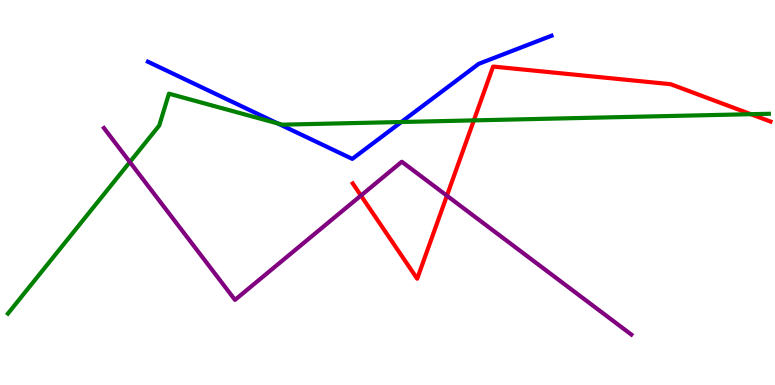[{'lines': ['blue', 'red'], 'intersections': []}, {'lines': ['green', 'red'], 'intersections': [{'x': 6.11, 'y': 6.87}, {'x': 9.69, 'y': 7.03}]}, {'lines': ['purple', 'red'], 'intersections': [{'x': 4.66, 'y': 4.92}, {'x': 5.77, 'y': 4.92}]}, {'lines': ['blue', 'green'], 'intersections': [{'x': 3.58, 'y': 6.79}, {'x': 5.18, 'y': 6.83}]}, {'lines': ['blue', 'purple'], 'intersections': []}, {'lines': ['green', 'purple'], 'intersections': [{'x': 1.68, 'y': 5.79}]}]